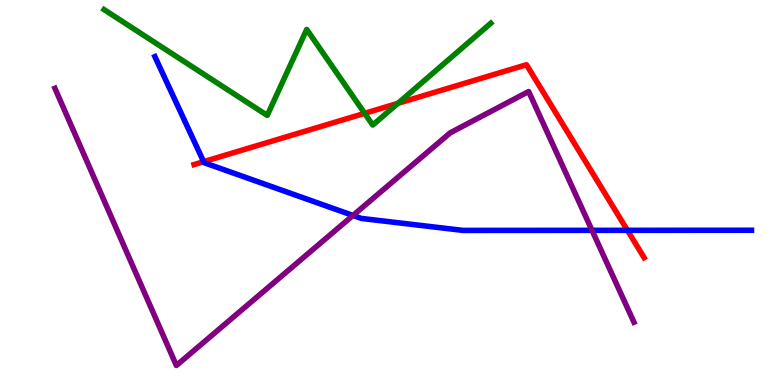[{'lines': ['blue', 'red'], 'intersections': [{'x': 2.63, 'y': 5.8}, {'x': 8.1, 'y': 4.02}]}, {'lines': ['green', 'red'], 'intersections': [{'x': 4.71, 'y': 7.06}, {'x': 5.13, 'y': 7.32}]}, {'lines': ['purple', 'red'], 'intersections': []}, {'lines': ['blue', 'green'], 'intersections': []}, {'lines': ['blue', 'purple'], 'intersections': [{'x': 4.55, 'y': 4.4}, {'x': 7.64, 'y': 4.02}]}, {'lines': ['green', 'purple'], 'intersections': []}]